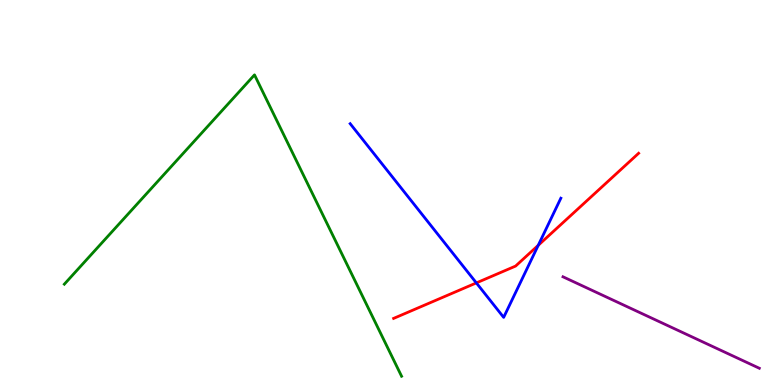[{'lines': ['blue', 'red'], 'intersections': [{'x': 6.15, 'y': 2.65}, {'x': 6.95, 'y': 3.63}]}, {'lines': ['green', 'red'], 'intersections': []}, {'lines': ['purple', 'red'], 'intersections': []}, {'lines': ['blue', 'green'], 'intersections': []}, {'lines': ['blue', 'purple'], 'intersections': []}, {'lines': ['green', 'purple'], 'intersections': []}]